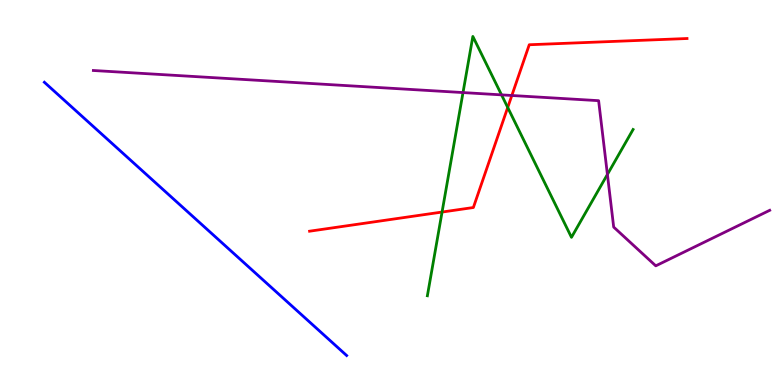[{'lines': ['blue', 'red'], 'intersections': []}, {'lines': ['green', 'red'], 'intersections': [{'x': 5.7, 'y': 4.49}, {'x': 6.55, 'y': 7.21}]}, {'lines': ['purple', 'red'], 'intersections': [{'x': 6.6, 'y': 7.52}]}, {'lines': ['blue', 'green'], 'intersections': []}, {'lines': ['blue', 'purple'], 'intersections': []}, {'lines': ['green', 'purple'], 'intersections': [{'x': 5.97, 'y': 7.6}, {'x': 6.47, 'y': 7.54}, {'x': 7.84, 'y': 5.47}]}]